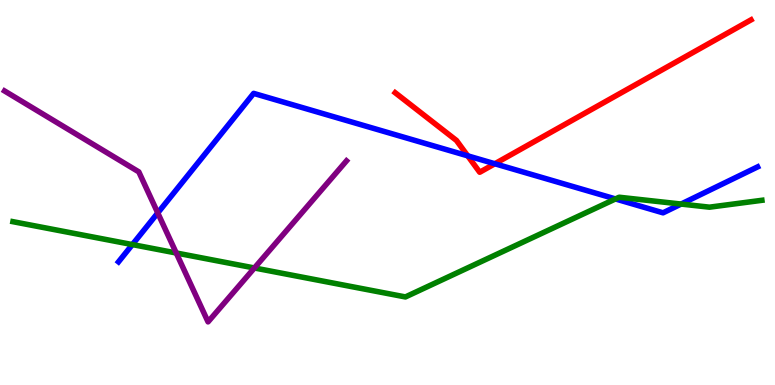[{'lines': ['blue', 'red'], 'intersections': [{'x': 6.04, 'y': 5.95}, {'x': 6.39, 'y': 5.75}]}, {'lines': ['green', 'red'], 'intersections': []}, {'lines': ['purple', 'red'], 'intersections': []}, {'lines': ['blue', 'green'], 'intersections': [{'x': 1.71, 'y': 3.65}, {'x': 7.94, 'y': 4.83}, {'x': 8.79, 'y': 4.7}]}, {'lines': ['blue', 'purple'], 'intersections': [{'x': 2.04, 'y': 4.47}]}, {'lines': ['green', 'purple'], 'intersections': [{'x': 2.27, 'y': 3.43}, {'x': 3.28, 'y': 3.04}]}]